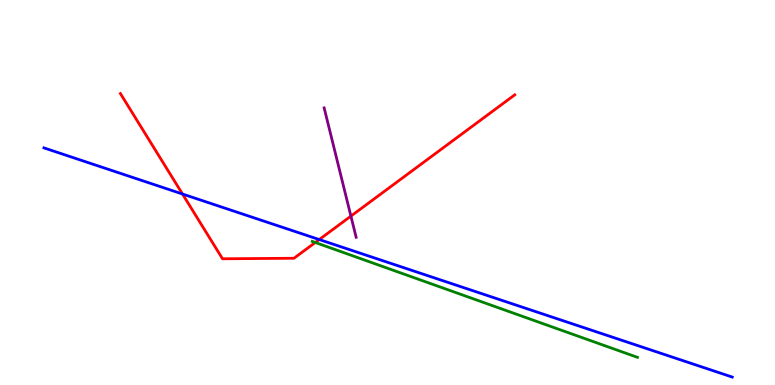[{'lines': ['blue', 'red'], 'intersections': [{'x': 2.35, 'y': 4.96}, {'x': 4.12, 'y': 3.78}]}, {'lines': ['green', 'red'], 'intersections': [{'x': 4.07, 'y': 3.7}]}, {'lines': ['purple', 'red'], 'intersections': [{'x': 4.53, 'y': 4.39}]}, {'lines': ['blue', 'green'], 'intersections': []}, {'lines': ['blue', 'purple'], 'intersections': []}, {'lines': ['green', 'purple'], 'intersections': []}]